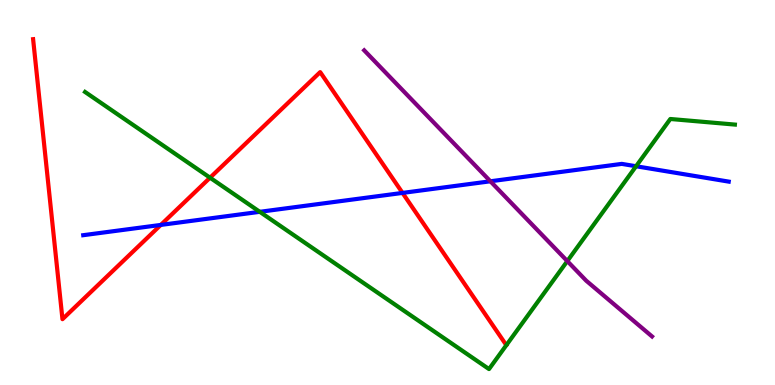[{'lines': ['blue', 'red'], 'intersections': [{'x': 2.07, 'y': 4.16}, {'x': 5.19, 'y': 4.99}]}, {'lines': ['green', 'red'], 'intersections': [{'x': 2.71, 'y': 5.38}]}, {'lines': ['purple', 'red'], 'intersections': []}, {'lines': ['blue', 'green'], 'intersections': [{'x': 3.35, 'y': 4.5}, {'x': 8.21, 'y': 5.68}]}, {'lines': ['blue', 'purple'], 'intersections': [{'x': 6.33, 'y': 5.29}]}, {'lines': ['green', 'purple'], 'intersections': [{'x': 7.32, 'y': 3.22}]}]